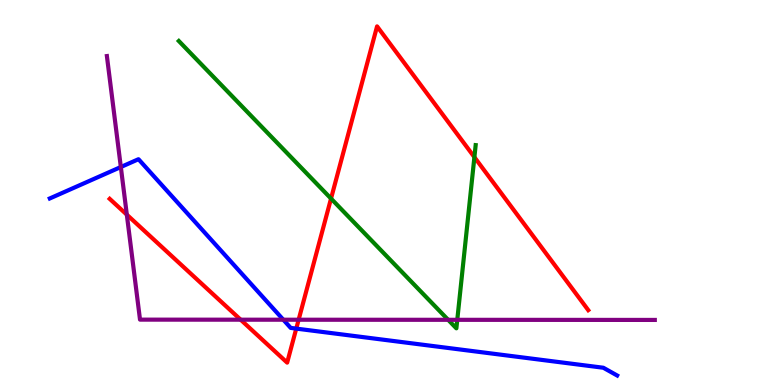[{'lines': ['blue', 'red'], 'intersections': [{'x': 3.82, 'y': 1.46}]}, {'lines': ['green', 'red'], 'intersections': [{'x': 4.27, 'y': 4.84}, {'x': 6.12, 'y': 5.92}]}, {'lines': ['purple', 'red'], 'intersections': [{'x': 1.64, 'y': 4.42}, {'x': 3.11, 'y': 1.7}, {'x': 3.85, 'y': 1.7}]}, {'lines': ['blue', 'green'], 'intersections': []}, {'lines': ['blue', 'purple'], 'intersections': [{'x': 1.56, 'y': 5.66}, {'x': 3.66, 'y': 1.7}]}, {'lines': ['green', 'purple'], 'intersections': [{'x': 5.78, 'y': 1.69}, {'x': 5.9, 'y': 1.69}]}]